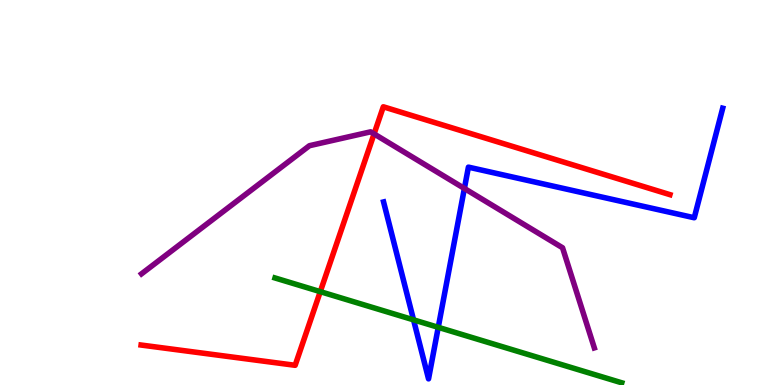[{'lines': ['blue', 'red'], 'intersections': []}, {'lines': ['green', 'red'], 'intersections': [{'x': 4.13, 'y': 2.42}]}, {'lines': ['purple', 'red'], 'intersections': [{'x': 4.83, 'y': 6.52}]}, {'lines': ['blue', 'green'], 'intersections': [{'x': 5.34, 'y': 1.69}, {'x': 5.65, 'y': 1.5}]}, {'lines': ['blue', 'purple'], 'intersections': [{'x': 5.99, 'y': 5.1}]}, {'lines': ['green', 'purple'], 'intersections': []}]